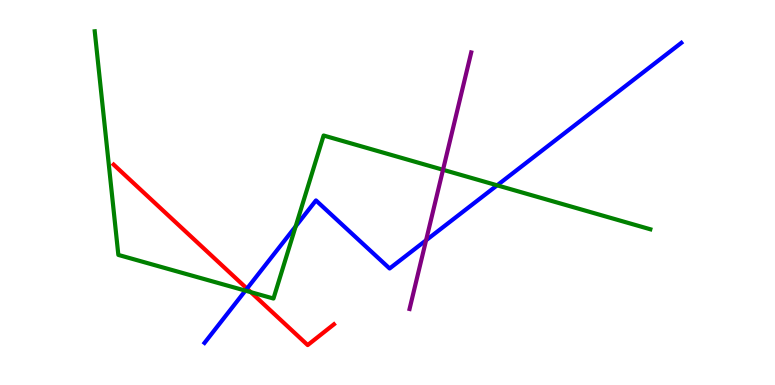[{'lines': ['blue', 'red'], 'intersections': [{'x': 3.19, 'y': 2.5}]}, {'lines': ['green', 'red'], 'intersections': [{'x': 3.24, 'y': 2.41}]}, {'lines': ['purple', 'red'], 'intersections': []}, {'lines': ['blue', 'green'], 'intersections': [{'x': 3.17, 'y': 2.45}, {'x': 3.82, 'y': 4.12}, {'x': 6.41, 'y': 5.19}]}, {'lines': ['blue', 'purple'], 'intersections': [{'x': 5.5, 'y': 3.76}]}, {'lines': ['green', 'purple'], 'intersections': [{'x': 5.72, 'y': 5.59}]}]